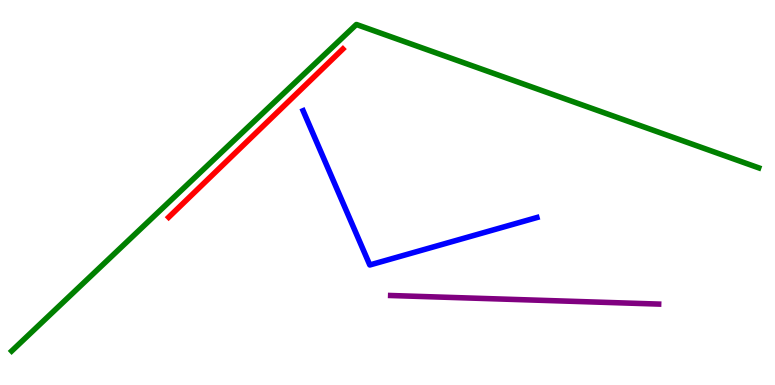[{'lines': ['blue', 'red'], 'intersections': []}, {'lines': ['green', 'red'], 'intersections': []}, {'lines': ['purple', 'red'], 'intersections': []}, {'lines': ['blue', 'green'], 'intersections': []}, {'lines': ['blue', 'purple'], 'intersections': []}, {'lines': ['green', 'purple'], 'intersections': []}]